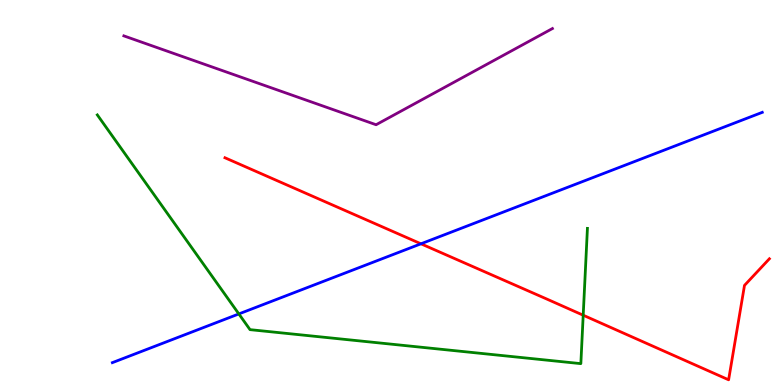[{'lines': ['blue', 'red'], 'intersections': [{'x': 5.43, 'y': 3.67}]}, {'lines': ['green', 'red'], 'intersections': [{'x': 7.53, 'y': 1.81}]}, {'lines': ['purple', 'red'], 'intersections': []}, {'lines': ['blue', 'green'], 'intersections': [{'x': 3.08, 'y': 1.85}]}, {'lines': ['blue', 'purple'], 'intersections': []}, {'lines': ['green', 'purple'], 'intersections': []}]